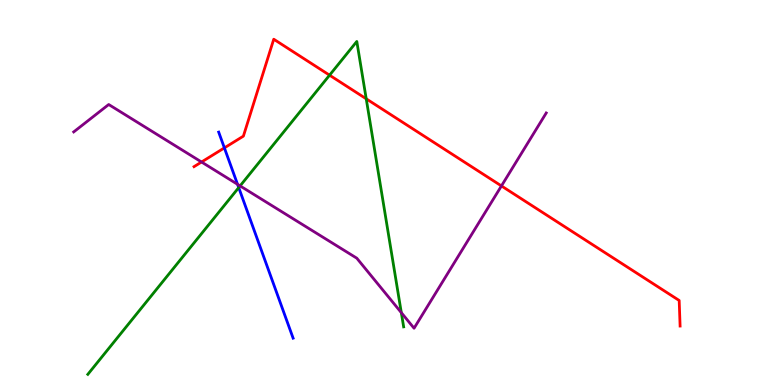[{'lines': ['blue', 'red'], 'intersections': [{'x': 2.9, 'y': 6.16}]}, {'lines': ['green', 'red'], 'intersections': [{'x': 4.25, 'y': 8.05}, {'x': 4.73, 'y': 7.43}]}, {'lines': ['purple', 'red'], 'intersections': [{'x': 2.6, 'y': 5.79}, {'x': 6.47, 'y': 5.17}]}, {'lines': ['blue', 'green'], 'intersections': [{'x': 3.08, 'y': 5.13}]}, {'lines': ['blue', 'purple'], 'intersections': [{'x': 3.07, 'y': 5.21}]}, {'lines': ['green', 'purple'], 'intersections': [{'x': 3.1, 'y': 5.17}, {'x': 5.18, 'y': 1.88}]}]